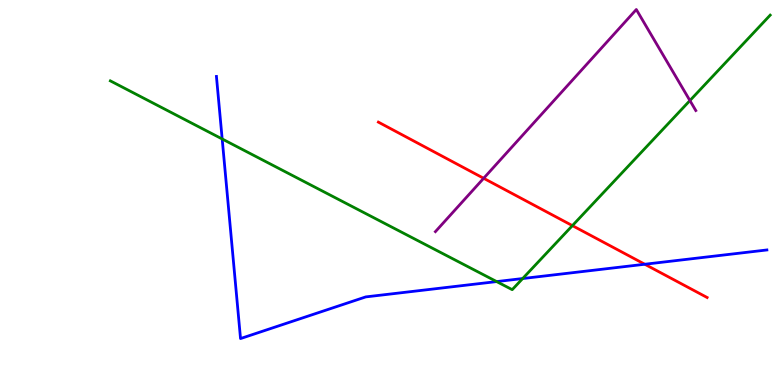[{'lines': ['blue', 'red'], 'intersections': [{'x': 8.32, 'y': 3.14}]}, {'lines': ['green', 'red'], 'intersections': [{'x': 7.39, 'y': 4.14}]}, {'lines': ['purple', 'red'], 'intersections': [{'x': 6.24, 'y': 5.37}]}, {'lines': ['blue', 'green'], 'intersections': [{'x': 2.87, 'y': 6.39}, {'x': 6.41, 'y': 2.69}, {'x': 6.74, 'y': 2.77}]}, {'lines': ['blue', 'purple'], 'intersections': []}, {'lines': ['green', 'purple'], 'intersections': [{'x': 8.9, 'y': 7.39}]}]